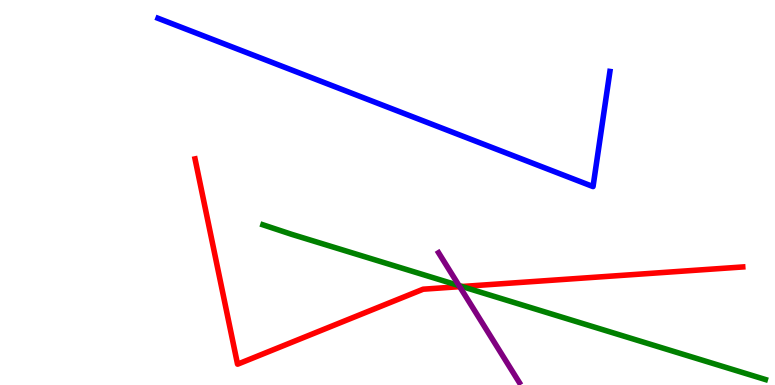[{'lines': ['blue', 'red'], 'intersections': []}, {'lines': ['green', 'red'], 'intersections': [{'x': 5.96, 'y': 2.56}]}, {'lines': ['purple', 'red'], 'intersections': [{'x': 5.93, 'y': 2.55}]}, {'lines': ['blue', 'green'], 'intersections': []}, {'lines': ['blue', 'purple'], 'intersections': []}, {'lines': ['green', 'purple'], 'intersections': [{'x': 5.92, 'y': 2.58}]}]